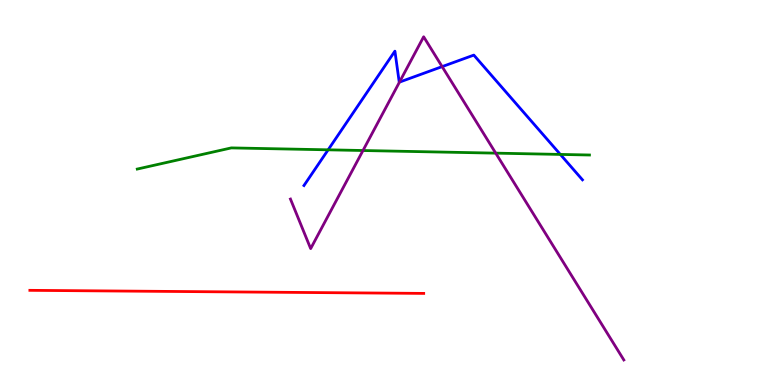[{'lines': ['blue', 'red'], 'intersections': []}, {'lines': ['green', 'red'], 'intersections': []}, {'lines': ['purple', 'red'], 'intersections': []}, {'lines': ['blue', 'green'], 'intersections': [{'x': 4.23, 'y': 6.11}, {'x': 7.23, 'y': 5.99}]}, {'lines': ['blue', 'purple'], 'intersections': [{'x': 5.15, 'y': 7.87}, {'x': 5.7, 'y': 8.27}]}, {'lines': ['green', 'purple'], 'intersections': [{'x': 4.68, 'y': 6.09}, {'x': 6.4, 'y': 6.02}]}]